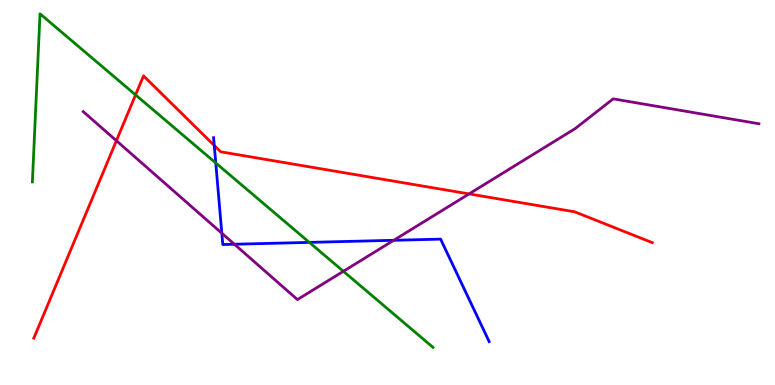[{'lines': ['blue', 'red'], 'intersections': [{'x': 2.76, 'y': 6.22}]}, {'lines': ['green', 'red'], 'intersections': [{'x': 1.75, 'y': 7.54}]}, {'lines': ['purple', 'red'], 'intersections': [{'x': 1.5, 'y': 6.35}, {'x': 6.05, 'y': 4.96}]}, {'lines': ['blue', 'green'], 'intersections': [{'x': 2.78, 'y': 5.77}, {'x': 3.99, 'y': 3.7}]}, {'lines': ['blue', 'purple'], 'intersections': [{'x': 2.86, 'y': 3.94}, {'x': 3.02, 'y': 3.66}, {'x': 5.08, 'y': 3.76}]}, {'lines': ['green', 'purple'], 'intersections': [{'x': 4.43, 'y': 2.95}]}]